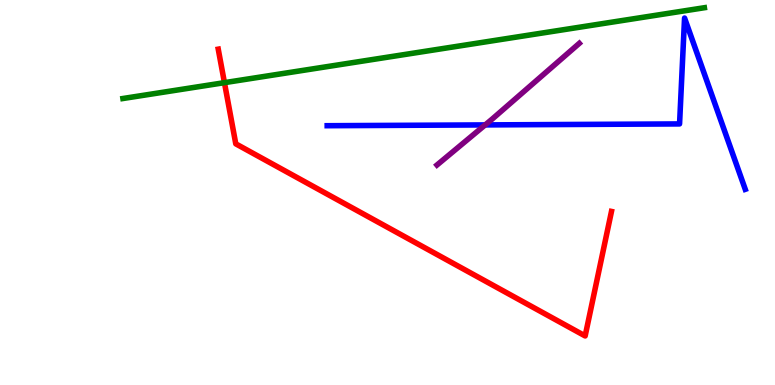[{'lines': ['blue', 'red'], 'intersections': []}, {'lines': ['green', 'red'], 'intersections': [{'x': 2.9, 'y': 7.85}]}, {'lines': ['purple', 'red'], 'intersections': []}, {'lines': ['blue', 'green'], 'intersections': []}, {'lines': ['blue', 'purple'], 'intersections': [{'x': 6.26, 'y': 6.76}]}, {'lines': ['green', 'purple'], 'intersections': []}]